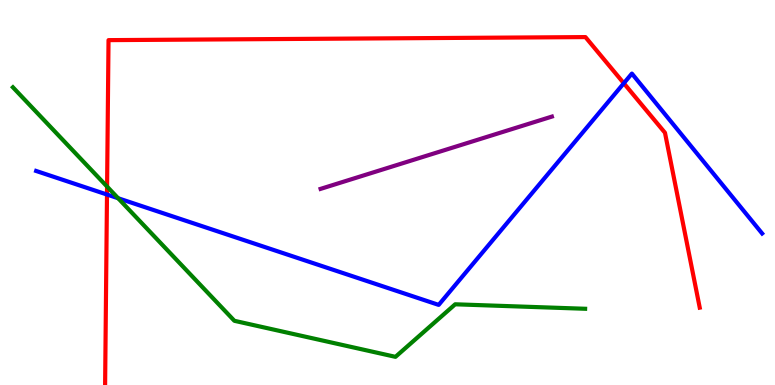[{'lines': ['blue', 'red'], 'intersections': [{'x': 1.38, 'y': 4.95}, {'x': 8.05, 'y': 7.84}]}, {'lines': ['green', 'red'], 'intersections': [{'x': 1.38, 'y': 5.15}]}, {'lines': ['purple', 'red'], 'intersections': []}, {'lines': ['blue', 'green'], 'intersections': [{'x': 1.52, 'y': 4.85}]}, {'lines': ['blue', 'purple'], 'intersections': []}, {'lines': ['green', 'purple'], 'intersections': []}]